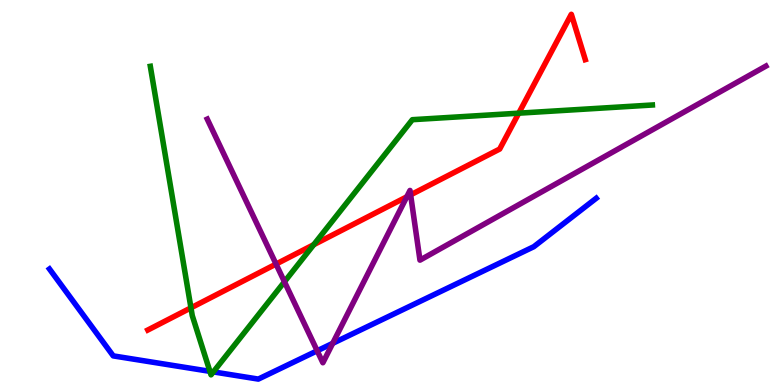[{'lines': ['blue', 'red'], 'intersections': []}, {'lines': ['green', 'red'], 'intersections': [{'x': 2.46, 'y': 2.0}, {'x': 4.05, 'y': 3.64}, {'x': 6.69, 'y': 7.06}]}, {'lines': ['purple', 'red'], 'intersections': [{'x': 3.56, 'y': 3.14}, {'x': 5.25, 'y': 4.89}, {'x': 5.3, 'y': 4.94}]}, {'lines': ['blue', 'green'], 'intersections': [{'x': 2.71, 'y': 0.355}, {'x': 2.75, 'y': 0.34}]}, {'lines': ['blue', 'purple'], 'intersections': [{'x': 4.09, 'y': 0.889}, {'x': 4.29, 'y': 1.08}]}, {'lines': ['green', 'purple'], 'intersections': [{'x': 3.67, 'y': 2.68}]}]